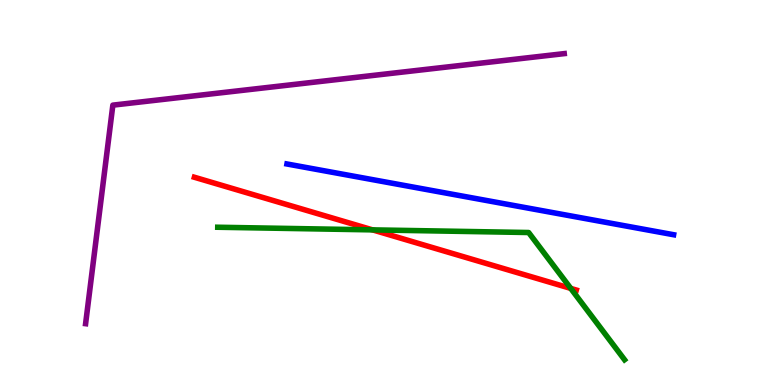[{'lines': ['blue', 'red'], 'intersections': []}, {'lines': ['green', 'red'], 'intersections': [{'x': 4.81, 'y': 4.03}, {'x': 7.36, 'y': 2.51}]}, {'lines': ['purple', 'red'], 'intersections': []}, {'lines': ['blue', 'green'], 'intersections': []}, {'lines': ['blue', 'purple'], 'intersections': []}, {'lines': ['green', 'purple'], 'intersections': []}]